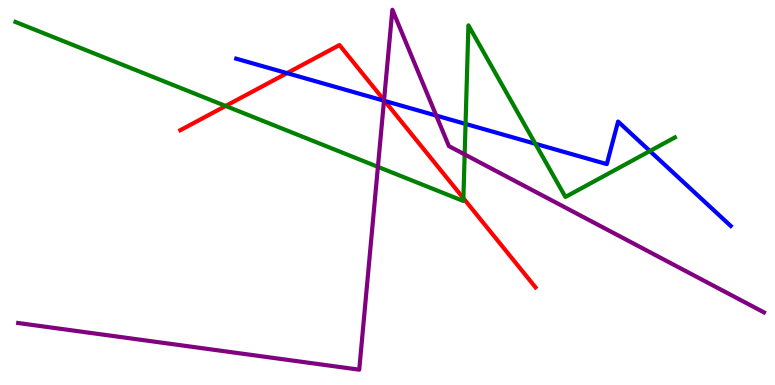[{'lines': ['blue', 'red'], 'intersections': [{'x': 3.7, 'y': 8.1}, {'x': 4.96, 'y': 7.38}]}, {'lines': ['green', 'red'], 'intersections': [{'x': 2.91, 'y': 7.25}, {'x': 5.98, 'y': 4.85}]}, {'lines': ['purple', 'red'], 'intersections': [{'x': 4.96, 'y': 7.4}]}, {'lines': ['blue', 'green'], 'intersections': [{'x': 6.01, 'y': 6.78}, {'x': 6.91, 'y': 6.27}, {'x': 8.39, 'y': 6.08}]}, {'lines': ['blue', 'purple'], 'intersections': [{'x': 4.95, 'y': 7.38}, {'x': 5.63, 'y': 7.0}]}, {'lines': ['green', 'purple'], 'intersections': [{'x': 4.88, 'y': 5.67}, {'x': 6.0, 'y': 5.99}]}]